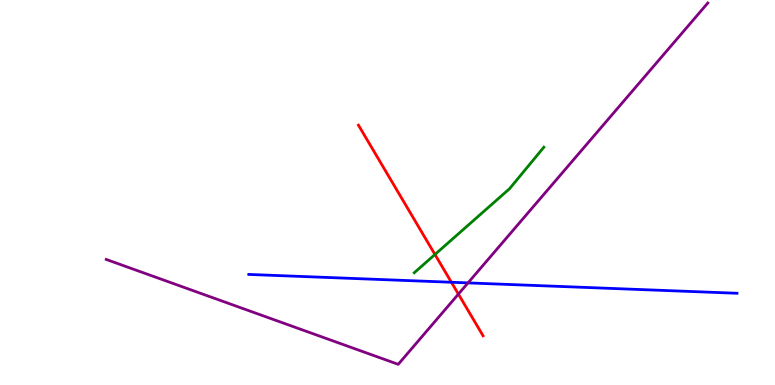[{'lines': ['blue', 'red'], 'intersections': [{'x': 5.82, 'y': 2.67}]}, {'lines': ['green', 'red'], 'intersections': [{'x': 5.61, 'y': 3.39}]}, {'lines': ['purple', 'red'], 'intersections': [{'x': 5.91, 'y': 2.36}]}, {'lines': ['blue', 'green'], 'intersections': []}, {'lines': ['blue', 'purple'], 'intersections': [{'x': 6.04, 'y': 2.65}]}, {'lines': ['green', 'purple'], 'intersections': []}]